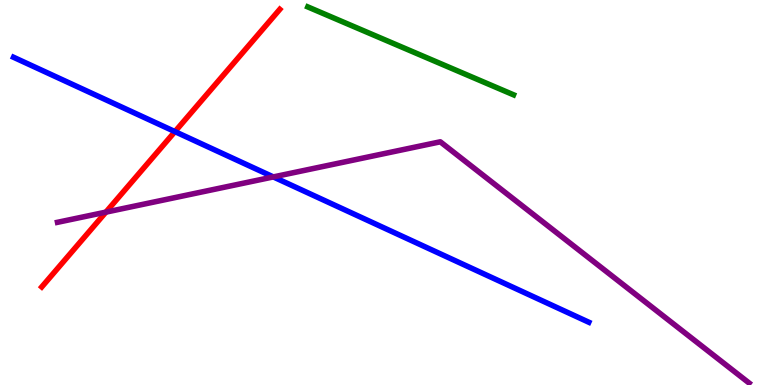[{'lines': ['blue', 'red'], 'intersections': [{'x': 2.26, 'y': 6.58}]}, {'lines': ['green', 'red'], 'intersections': []}, {'lines': ['purple', 'red'], 'intersections': [{'x': 1.37, 'y': 4.49}]}, {'lines': ['blue', 'green'], 'intersections': []}, {'lines': ['blue', 'purple'], 'intersections': [{'x': 3.53, 'y': 5.4}]}, {'lines': ['green', 'purple'], 'intersections': []}]